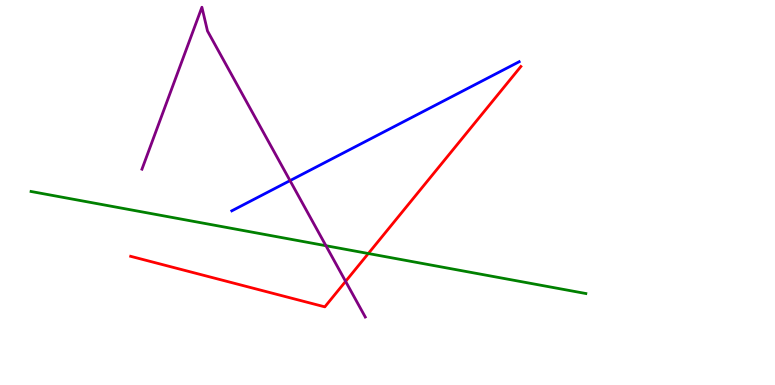[{'lines': ['blue', 'red'], 'intersections': []}, {'lines': ['green', 'red'], 'intersections': [{'x': 4.75, 'y': 3.42}]}, {'lines': ['purple', 'red'], 'intersections': [{'x': 4.46, 'y': 2.69}]}, {'lines': ['blue', 'green'], 'intersections': []}, {'lines': ['blue', 'purple'], 'intersections': [{'x': 3.74, 'y': 5.31}]}, {'lines': ['green', 'purple'], 'intersections': [{'x': 4.21, 'y': 3.62}]}]